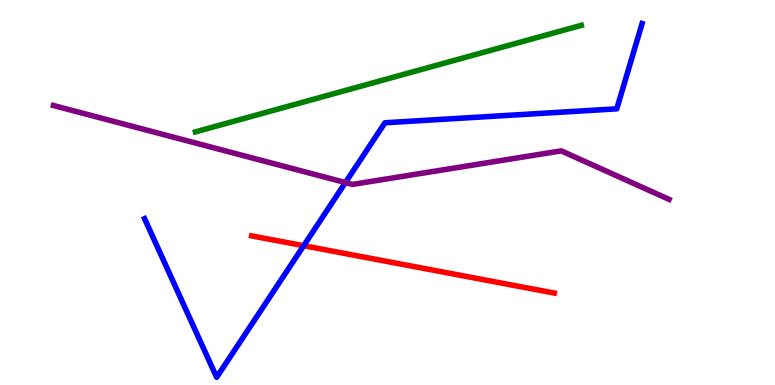[{'lines': ['blue', 'red'], 'intersections': [{'x': 3.92, 'y': 3.62}]}, {'lines': ['green', 'red'], 'intersections': []}, {'lines': ['purple', 'red'], 'intersections': []}, {'lines': ['blue', 'green'], 'intersections': []}, {'lines': ['blue', 'purple'], 'intersections': [{'x': 4.46, 'y': 5.26}]}, {'lines': ['green', 'purple'], 'intersections': []}]